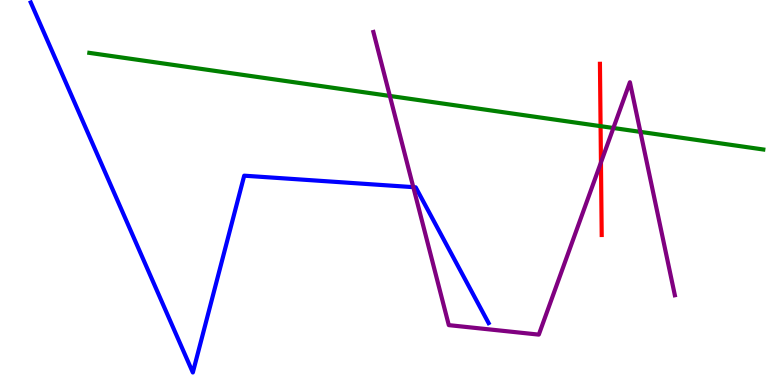[{'lines': ['blue', 'red'], 'intersections': []}, {'lines': ['green', 'red'], 'intersections': [{'x': 7.75, 'y': 6.72}]}, {'lines': ['purple', 'red'], 'intersections': [{'x': 7.75, 'y': 5.78}]}, {'lines': ['blue', 'green'], 'intersections': []}, {'lines': ['blue', 'purple'], 'intersections': [{'x': 5.33, 'y': 5.14}]}, {'lines': ['green', 'purple'], 'intersections': [{'x': 5.03, 'y': 7.51}, {'x': 7.91, 'y': 6.68}, {'x': 8.26, 'y': 6.57}]}]